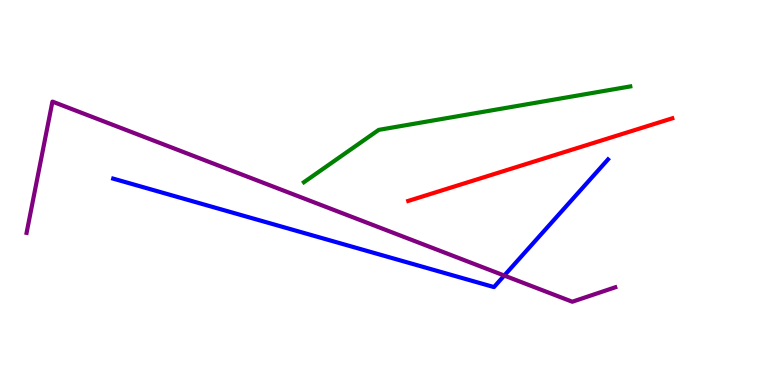[{'lines': ['blue', 'red'], 'intersections': []}, {'lines': ['green', 'red'], 'intersections': []}, {'lines': ['purple', 'red'], 'intersections': []}, {'lines': ['blue', 'green'], 'intersections': []}, {'lines': ['blue', 'purple'], 'intersections': [{'x': 6.51, 'y': 2.84}]}, {'lines': ['green', 'purple'], 'intersections': []}]